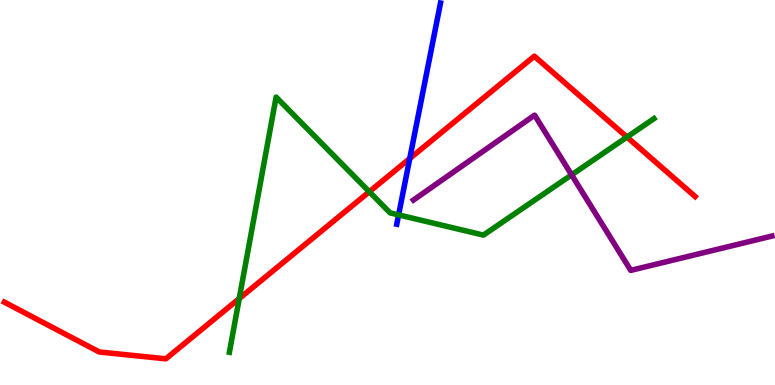[{'lines': ['blue', 'red'], 'intersections': [{'x': 5.29, 'y': 5.88}]}, {'lines': ['green', 'red'], 'intersections': [{'x': 3.09, 'y': 2.25}, {'x': 4.77, 'y': 5.02}, {'x': 8.09, 'y': 6.44}]}, {'lines': ['purple', 'red'], 'intersections': []}, {'lines': ['blue', 'green'], 'intersections': [{'x': 5.14, 'y': 4.42}]}, {'lines': ['blue', 'purple'], 'intersections': []}, {'lines': ['green', 'purple'], 'intersections': [{'x': 7.38, 'y': 5.46}]}]